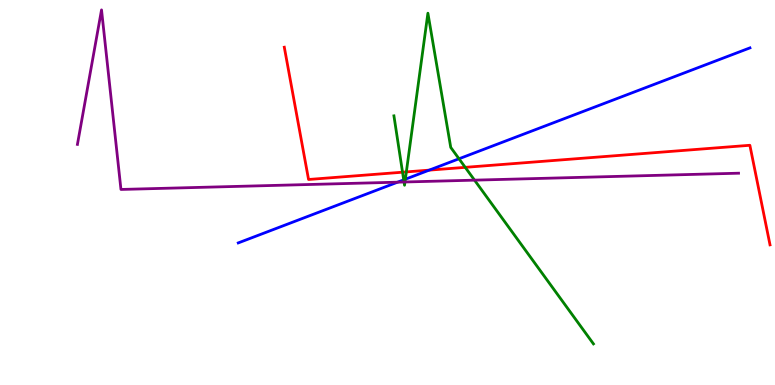[{'lines': ['blue', 'red'], 'intersections': [{'x': 5.54, 'y': 5.58}]}, {'lines': ['green', 'red'], 'intersections': [{'x': 5.19, 'y': 5.53}, {'x': 5.24, 'y': 5.53}, {'x': 6.0, 'y': 5.65}]}, {'lines': ['purple', 'red'], 'intersections': []}, {'lines': ['blue', 'green'], 'intersections': [{'x': 5.21, 'y': 5.33}, {'x': 5.23, 'y': 5.34}, {'x': 5.92, 'y': 5.88}]}, {'lines': ['blue', 'purple'], 'intersections': [{'x': 5.13, 'y': 5.27}]}, {'lines': ['green', 'purple'], 'intersections': [{'x': 5.21, 'y': 5.27}, {'x': 5.23, 'y': 5.27}, {'x': 6.12, 'y': 5.32}]}]